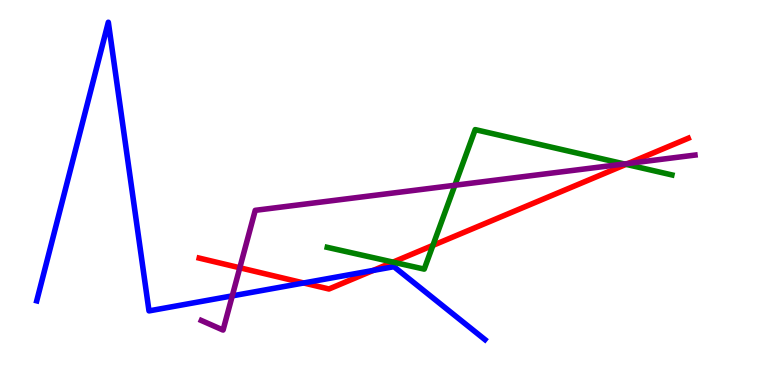[{'lines': ['blue', 'red'], 'intersections': [{'x': 3.92, 'y': 2.65}, {'x': 4.82, 'y': 2.98}]}, {'lines': ['green', 'red'], 'intersections': [{'x': 5.07, 'y': 3.19}, {'x': 5.59, 'y': 3.63}, {'x': 8.08, 'y': 5.73}]}, {'lines': ['purple', 'red'], 'intersections': [{'x': 3.09, 'y': 3.04}, {'x': 8.1, 'y': 5.75}]}, {'lines': ['blue', 'green'], 'intersections': []}, {'lines': ['blue', 'purple'], 'intersections': [{'x': 3.0, 'y': 2.32}]}, {'lines': ['green', 'purple'], 'intersections': [{'x': 5.87, 'y': 5.19}, {'x': 8.06, 'y': 5.74}]}]